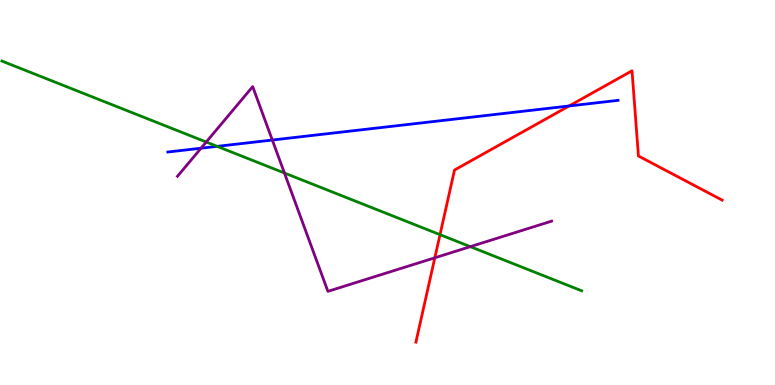[{'lines': ['blue', 'red'], 'intersections': [{'x': 7.34, 'y': 7.25}]}, {'lines': ['green', 'red'], 'intersections': [{'x': 5.68, 'y': 3.9}]}, {'lines': ['purple', 'red'], 'intersections': [{'x': 5.61, 'y': 3.3}]}, {'lines': ['blue', 'green'], 'intersections': [{'x': 2.8, 'y': 6.2}]}, {'lines': ['blue', 'purple'], 'intersections': [{'x': 2.59, 'y': 6.15}, {'x': 3.51, 'y': 6.36}]}, {'lines': ['green', 'purple'], 'intersections': [{'x': 2.66, 'y': 6.31}, {'x': 3.67, 'y': 5.51}, {'x': 6.07, 'y': 3.59}]}]